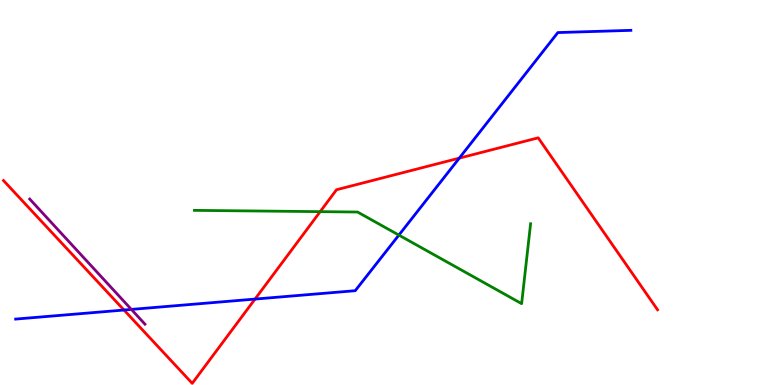[{'lines': ['blue', 'red'], 'intersections': [{'x': 1.6, 'y': 1.95}, {'x': 3.29, 'y': 2.23}, {'x': 5.93, 'y': 5.89}]}, {'lines': ['green', 'red'], 'intersections': [{'x': 4.13, 'y': 4.5}]}, {'lines': ['purple', 'red'], 'intersections': []}, {'lines': ['blue', 'green'], 'intersections': [{'x': 5.15, 'y': 3.89}]}, {'lines': ['blue', 'purple'], 'intersections': [{'x': 1.7, 'y': 1.96}]}, {'lines': ['green', 'purple'], 'intersections': []}]